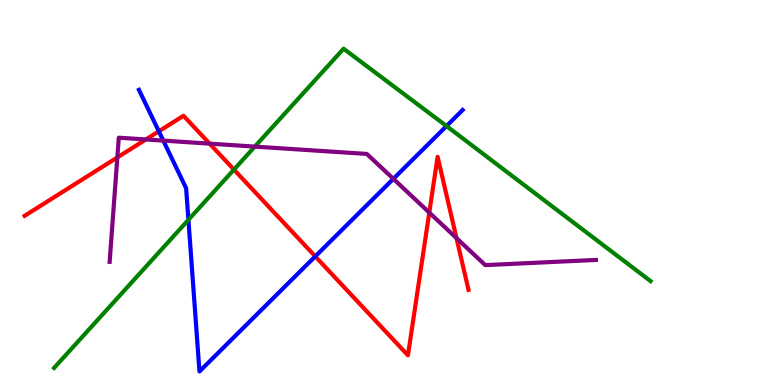[{'lines': ['blue', 'red'], 'intersections': [{'x': 2.05, 'y': 6.59}, {'x': 4.07, 'y': 3.34}]}, {'lines': ['green', 'red'], 'intersections': [{'x': 3.02, 'y': 5.59}]}, {'lines': ['purple', 'red'], 'intersections': [{'x': 1.51, 'y': 5.91}, {'x': 1.88, 'y': 6.38}, {'x': 2.7, 'y': 6.27}, {'x': 5.54, 'y': 4.48}, {'x': 5.89, 'y': 3.82}]}, {'lines': ['blue', 'green'], 'intersections': [{'x': 2.43, 'y': 4.29}, {'x': 5.76, 'y': 6.73}]}, {'lines': ['blue', 'purple'], 'intersections': [{'x': 2.11, 'y': 6.35}, {'x': 5.08, 'y': 5.35}]}, {'lines': ['green', 'purple'], 'intersections': [{'x': 3.29, 'y': 6.19}]}]